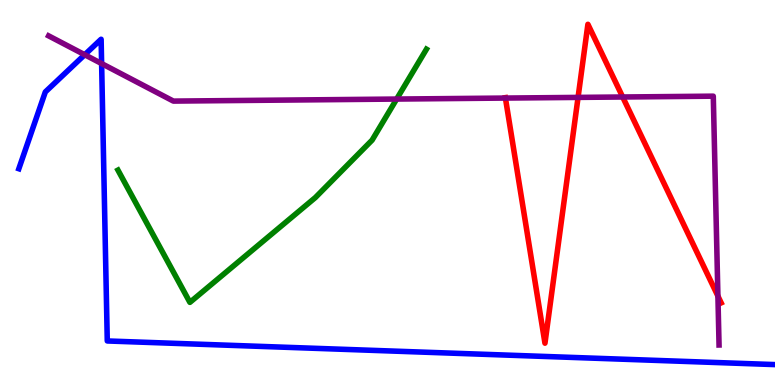[{'lines': ['blue', 'red'], 'intersections': []}, {'lines': ['green', 'red'], 'intersections': []}, {'lines': ['purple', 'red'], 'intersections': [{'x': 6.52, 'y': 7.45}, {'x': 7.46, 'y': 7.47}, {'x': 8.03, 'y': 7.48}, {'x': 9.26, 'y': 2.31}]}, {'lines': ['blue', 'green'], 'intersections': []}, {'lines': ['blue', 'purple'], 'intersections': [{'x': 1.09, 'y': 8.58}, {'x': 1.31, 'y': 8.35}]}, {'lines': ['green', 'purple'], 'intersections': [{'x': 5.12, 'y': 7.43}]}]